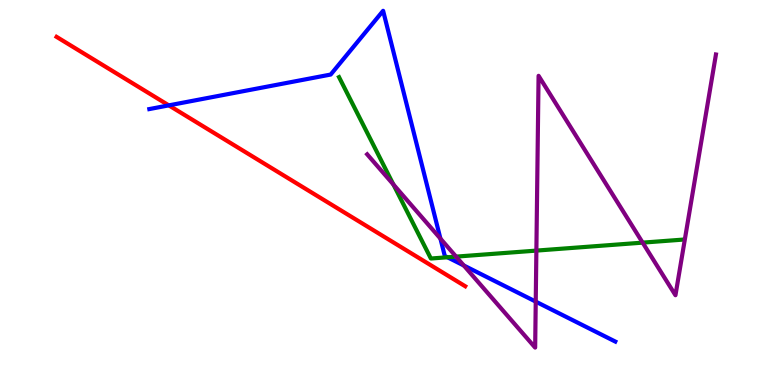[{'lines': ['blue', 'red'], 'intersections': [{'x': 2.18, 'y': 7.26}]}, {'lines': ['green', 'red'], 'intersections': []}, {'lines': ['purple', 'red'], 'intersections': []}, {'lines': ['blue', 'green'], 'intersections': [{'x': 5.77, 'y': 3.32}]}, {'lines': ['blue', 'purple'], 'intersections': [{'x': 5.68, 'y': 3.8}, {'x': 5.98, 'y': 3.1}, {'x': 6.91, 'y': 2.17}]}, {'lines': ['green', 'purple'], 'intersections': [{'x': 5.08, 'y': 5.21}, {'x': 5.88, 'y': 3.33}, {'x': 6.92, 'y': 3.49}, {'x': 8.29, 'y': 3.7}]}]